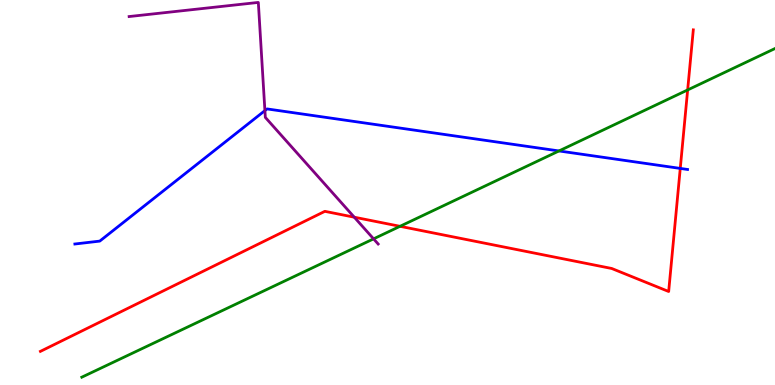[{'lines': ['blue', 'red'], 'intersections': [{'x': 8.78, 'y': 5.63}]}, {'lines': ['green', 'red'], 'intersections': [{'x': 5.16, 'y': 4.12}, {'x': 8.87, 'y': 7.66}]}, {'lines': ['purple', 'red'], 'intersections': [{'x': 4.57, 'y': 4.36}]}, {'lines': ['blue', 'green'], 'intersections': [{'x': 7.21, 'y': 6.08}]}, {'lines': ['blue', 'purple'], 'intersections': [{'x': 3.42, 'y': 7.13}]}, {'lines': ['green', 'purple'], 'intersections': [{'x': 4.82, 'y': 3.8}]}]